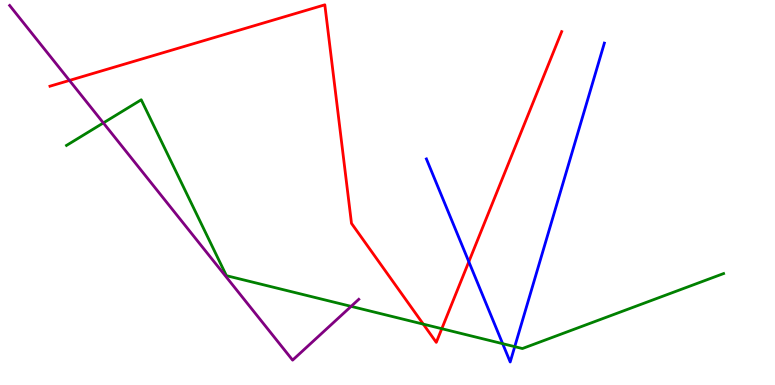[{'lines': ['blue', 'red'], 'intersections': [{'x': 6.05, 'y': 3.2}]}, {'lines': ['green', 'red'], 'intersections': [{'x': 5.46, 'y': 1.58}, {'x': 5.7, 'y': 1.46}]}, {'lines': ['purple', 'red'], 'intersections': [{'x': 0.896, 'y': 7.91}]}, {'lines': ['blue', 'green'], 'intersections': [{'x': 6.49, 'y': 1.07}, {'x': 6.64, 'y': 0.996}]}, {'lines': ['blue', 'purple'], 'intersections': []}, {'lines': ['green', 'purple'], 'intersections': [{'x': 1.33, 'y': 6.81}, {'x': 4.53, 'y': 2.04}]}]